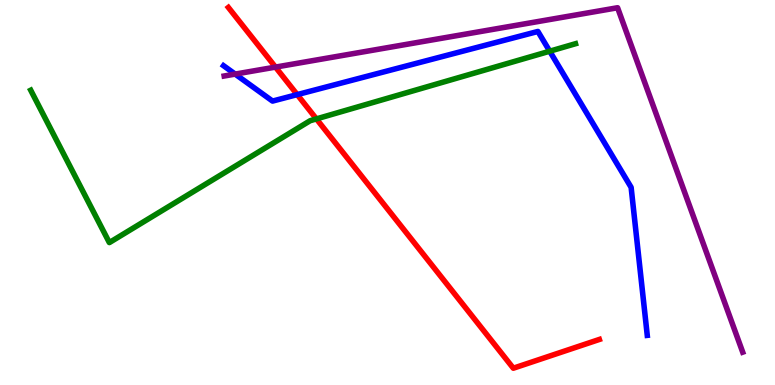[{'lines': ['blue', 'red'], 'intersections': [{'x': 3.84, 'y': 7.54}]}, {'lines': ['green', 'red'], 'intersections': [{'x': 4.08, 'y': 6.91}]}, {'lines': ['purple', 'red'], 'intersections': [{'x': 3.55, 'y': 8.26}]}, {'lines': ['blue', 'green'], 'intersections': [{'x': 7.09, 'y': 8.67}]}, {'lines': ['blue', 'purple'], 'intersections': [{'x': 3.03, 'y': 8.08}]}, {'lines': ['green', 'purple'], 'intersections': []}]